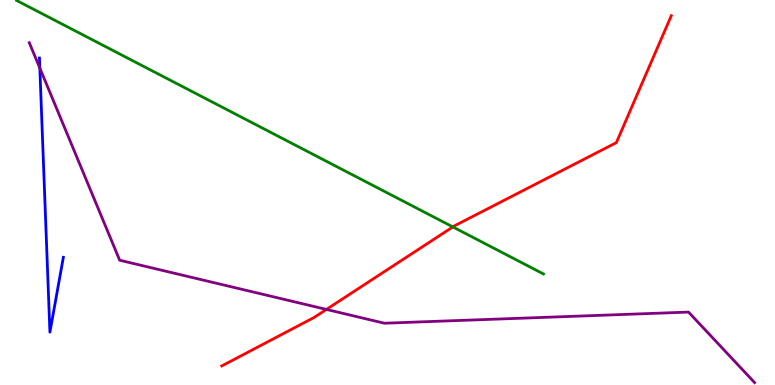[{'lines': ['blue', 'red'], 'intersections': []}, {'lines': ['green', 'red'], 'intersections': [{'x': 5.84, 'y': 4.11}]}, {'lines': ['purple', 'red'], 'intersections': [{'x': 4.21, 'y': 1.96}]}, {'lines': ['blue', 'green'], 'intersections': []}, {'lines': ['blue', 'purple'], 'intersections': [{'x': 0.514, 'y': 8.23}]}, {'lines': ['green', 'purple'], 'intersections': []}]